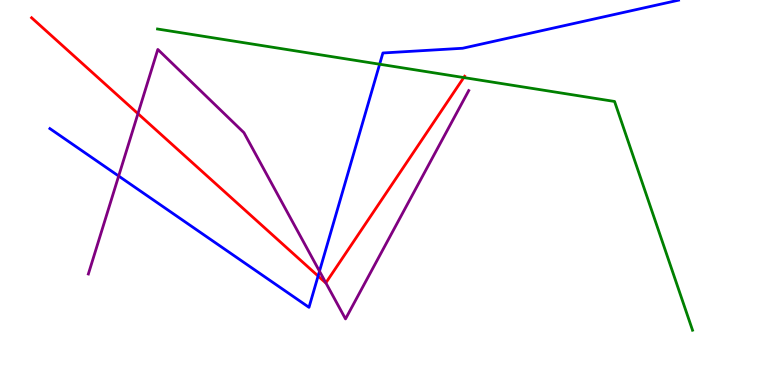[{'lines': ['blue', 'red'], 'intersections': [{'x': 4.1, 'y': 2.83}]}, {'lines': ['green', 'red'], 'intersections': [{'x': 5.98, 'y': 7.99}]}, {'lines': ['purple', 'red'], 'intersections': [{'x': 1.78, 'y': 7.05}, {'x': 4.2, 'y': 2.65}]}, {'lines': ['blue', 'green'], 'intersections': [{'x': 4.9, 'y': 8.33}]}, {'lines': ['blue', 'purple'], 'intersections': [{'x': 1.53, 'y': 5.43}, {'x': 4.12, 'y': 2.96}]}, {'lines': ['green', 'purple'], 'intersections': []}]